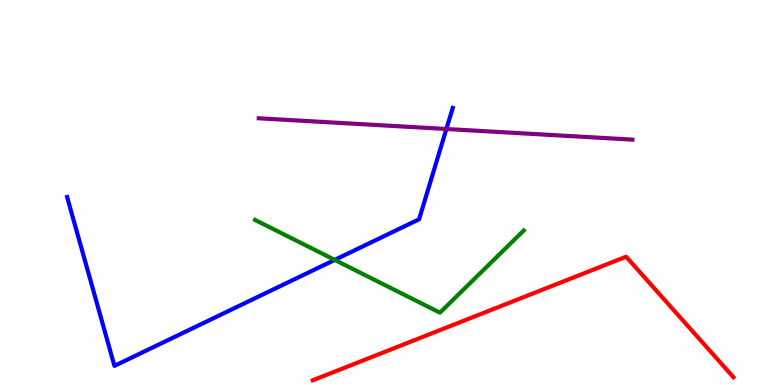[{'lines': ['blue', 'red'], 'intersections': []}, {'lines': ['green', 'red'], 'intersections': []}, {'lines': ['purple', 'red'], 'intersections': []}, {'lines': ['blue', 'green'], 'intersections': [{'x': 4.32, 'y': 3.25}]}, {'lines': ['blue', 'purple'], 'intersections': [{'x': 5.76, 'y': 6.65}]}, {'lines': ['green', 'purple'], 'intersections': []}]